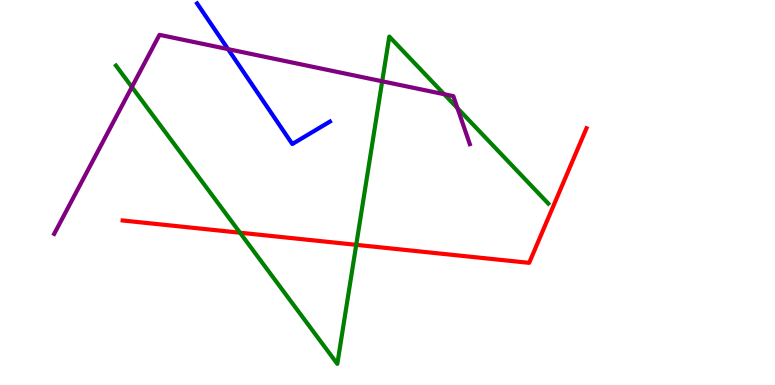[{'lines': ['blue', 'red'], 'intersections': []}, {'lines': ['green', 'red'], 'intersections': [{'x': 3.1, 'y': 3.96}, {'x': 4.6, 'y': 3.64}]}, {'lines': ['purple', 'red'], 'intersections': []}, {'lines': ['blue', 'green'], 'intersections': []}, {'lines': ['blue', 'purple'], 'intersections': [{'x': 2.94, 'y': 8.72}]}, {'lines': ['green', 'purple'], 'intersections': [{'x': 1.7, 'y': 7.74}, {'x': 4.93, 'y': 7.89}, {'x': 5.73, 'y': 7.55}, {'x': 5.9, 'y': 7.19}]}]